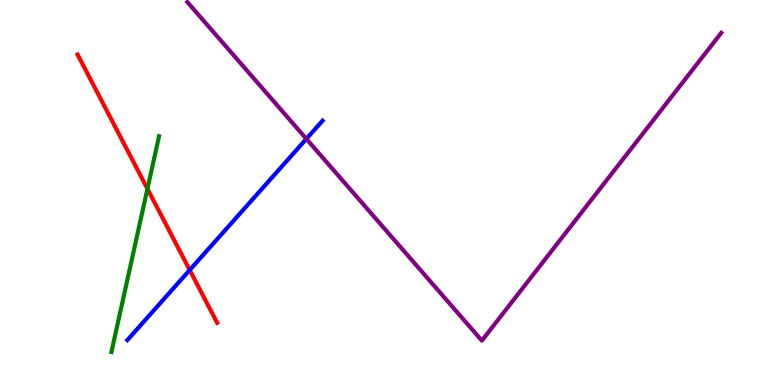[{'lines': ['blue', 'red'], 'intersections': [{'x': 2.45, 'y': 2.99}]}, {'lines': ['green', 'red'], 'intersections': [{'x': 1.9, 'y': 5.1}]}, {'lines': ['purple', 'red'], 'intersections': []}, {'lines': ['blue', 'green'], 'intersections': []}, {'lines': ['blue', 'purple'], 'intersections': [{'x': 3.95, 'y': 6.39}]}, {'lines': ['green', 'purple'], 'intersections': []}]